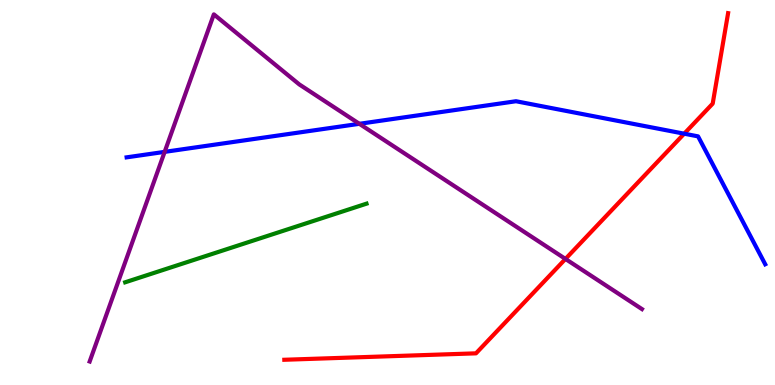[{'lines': ['blue', 'red'], 'intersections': [{'x': 8.83, 'y': 6.53}]}, {'lines': ['green', 'red'], 'intersections': []}, {'lines': ['purple', 'red'], 'intersections': [{'x': 7.3, 'y': 3.27}]}, {'lines': ['blue', 'green'], 'intersections': []}, {'lines': ['blue', 'purple'], 'intersections': [{'x': 2.12, 'y': 6.06}, {'x': 4.64, 'y': 6.78}]}, {'lines': ['green', 'purple'], 'intersections': []}]